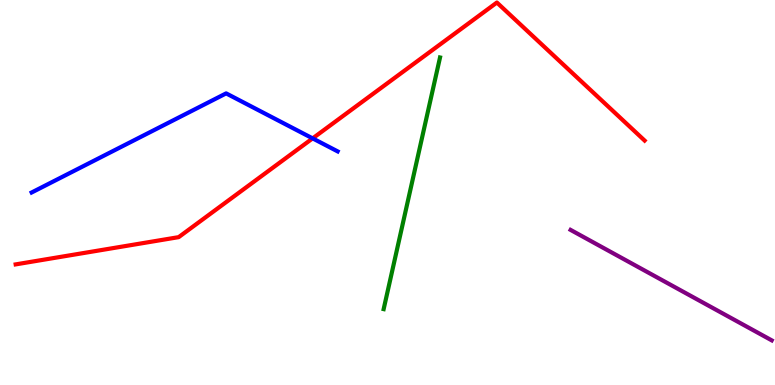[{'lines': ['blue', 'red'], 'intersections': [{'x': 4.03, 'y': 6.41}]}, {'lines': ['green', 'red'], 'intersections': []}, {'lines': ['purple', 'red'], 'intersections': []}, {'lines': ['blue', 'green'], 'intersections': []}, {'lines': ['blue', 'purple'], 'intersections': []}, {'lines': ['green', 'purple'], 'intersections': []}]